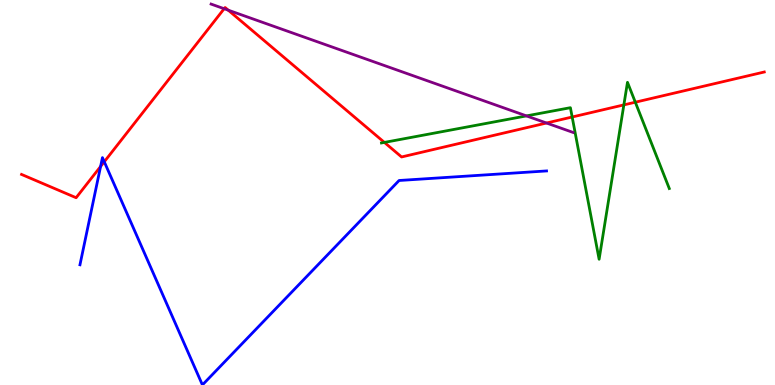[{'lines': ['blue', 'red'], 'intersections': [{'x': 1.3, 'y': 5.68}, {'x': 1.35, 'y': 5.8}]}, {'lines': ['green', 'red'], 'intersections': [{'x': 4.96, 'y': 6.3}, {'x': 7.38, 'y': 6.96}, {'x': 8.05, 'y': 7.28}, {'x': 8.2, 'y': 7.35}]}, {'lines': ['purple', 'red'], 'intersections': [{'x': 2.89, 'y': 9.77}, {'x': 2.94, 'y': 9.74}, {'x': 7.05, 'y': 6.8}]}, {'lines': ['blue', 'green'], 'intersections': []}, {'lines': ['blue', 'purple'], 'intersections': []}, {'lines': ['green', 'purple'], 'intersections': [{'x': 6.79, 'y': 6.99}]}]